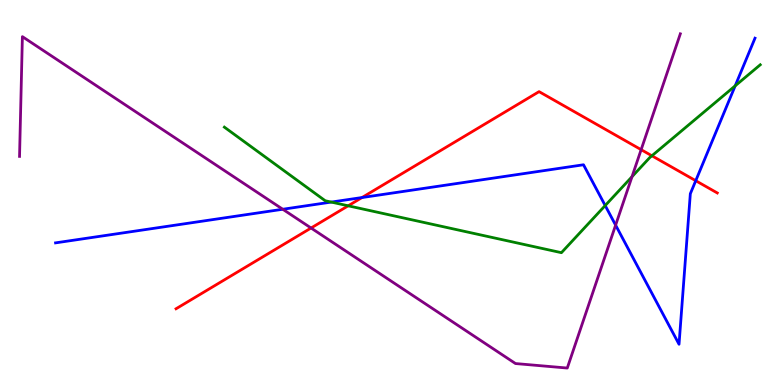[{'lines': ['blue', 'red'], 'intersections': [{'x': 4.67, 'y': 4.87}, {'x': 8.98, 'y': 5.31}]}, {'lines': ['green', 'red'], 'intersections': [{'x': 4.49, 'y': 4.65}, {'x': 8.41, 'y': 5.95}]}, {'lines': ['purple', 'red'], 'intersections': [{'x': 4.01, 'y': 4.08}, {'x': 8.27, 'y': 6.11}]}, {'lines': ['blue', 'green'], 'intersections': [{'x': 4.27, 'y': 4.75}, {'x': 7.81, 'y': 4.66}, {'x': 9.49, 'y': 7.77}]}, {'lines': ['blue', 'purple'], 'intersections': [{'x': 3.65, 'y': 4.56}, {'x': 7.94, 'y': 4.15}]}, {'lines': ['green', 'purple'], 'intersections': [{'x': 8.15, 'y': 5.41}]}]